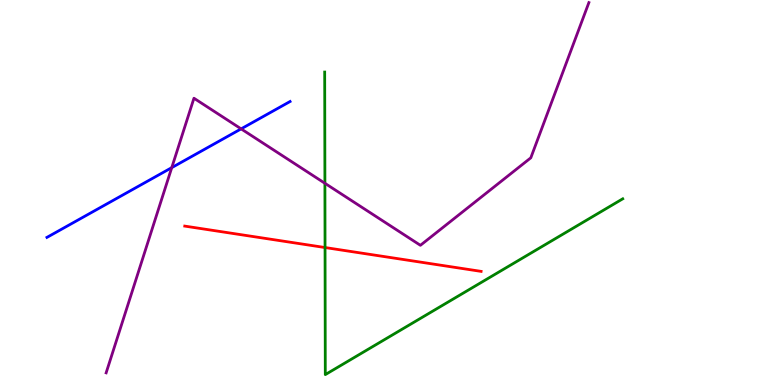[{'lines': ['blue', 'red'], 'intersections': []}, {'lines': ['green', 'red'], 'intersections': [{'x': 4.19, 'y': 3.57}]}, {'lines': ['purple', 'red'], 'intersections': []}, {'lines': ['blue', 'green'], 'intersections': []}, {'lines': ['blue', 'purple'], 'intersections': [{'x': 2.22, 'y': 5.65}, {'x': 3.11, 'y': 6.65}]}, {'lines': ['green', 'purple'], 'intersections': [{'x': 4.19, 'y': 5.24}]}]